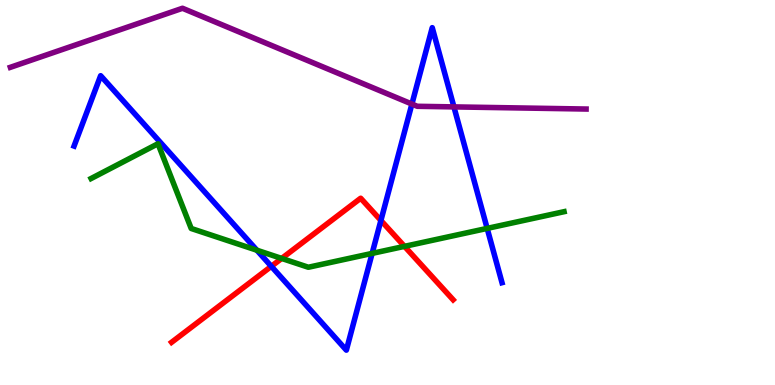[{'lines': ['blue', 'red'], 'intersections': [{'x': 3.5, 'y': 3.08}, {'x': 4.91, 'y': 4.27}]}, {'lines': ['green', 'red'], 'intersections': [{'x': 3.63, 'y': 3.29}, {'x': 5.22, 'y': 3.6}]}, {'lines': ['purple', 'red'], 'intersections': []}, {'lines': ['blue', 'green'], 'intersections': [{'x': 3.31, 'y': 3.5}, {'x': 4.8, 'y': 3.42}, {'x': 6.29, 'y': 4.07}]}, {'lines': ['blue', 'purple'], 'intersections': [{'x': 5.31, 'y': 7.3}, {'x': 5.86, 'y': 7.22}]}, {'lines': ['green', 'purple'], 'intersections': []}]